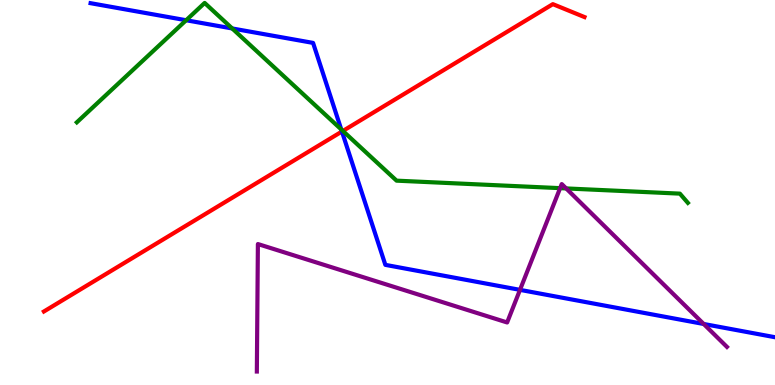[{'lines': ['blue', 'red'], 'intersections': [{'x': 4.41, 'y': 6.58}]}, {'lines': ['green', 'red'], 'intersections': [{'x': 4.42, 'y': 6.6}]}, {'lines': ['purple', 'red'], 'intersections': []}, {'lines': ['blue', 'green'], 'intersections': [{'x': 2.4, 'y': 9.47}, {'x': 3.0, 'y': 9.26}, {'x': 4.4, 'y': 6.64}]}, {'lines': ['blue', 'purple'], 'intersections': [{'x': 6.71, 'y': 2.47}, {'x': 9.08, 'y': 1.58}]}, {'lines': ['green', 'purple'], 'intersections': [{'x': 7.23, 'y': 5.11}, {'x': 7.31, 'y': 5.11}]}]